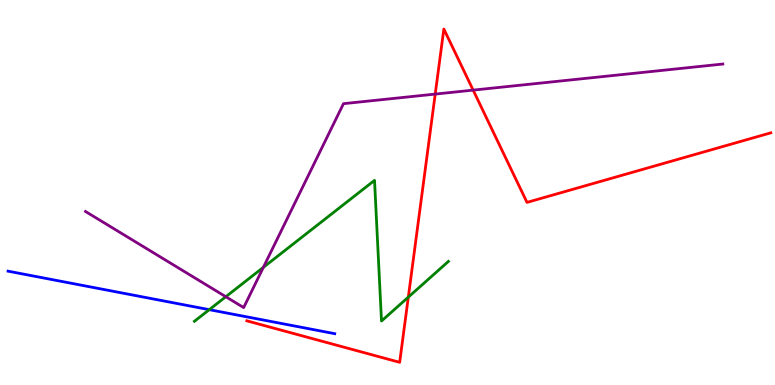[{'lines': ['blue', 'red'], 'intersections': []}, {'lines': ['green', 'red'], 'intersections': [{'x': 5.27, 'y': 2.28}]}, {'lines': ['purple', 'red'], 'intersections': [{'x': 5.62, 'y': 7.56}, {'x': 6.11, 'y': 7.66}]}, {'lines': ['blue', 'green'], 'intersections': [{'x': 2.7, 'y': 1.96}]}, {'lines': ['blue', 'purple'], 'intersections': []}, {'lines': ['green', 'purple'], 'intersections': [{'x': 2.91, 'y': 2.29}, {'x': 3.4, 'y': 3.06}]}]